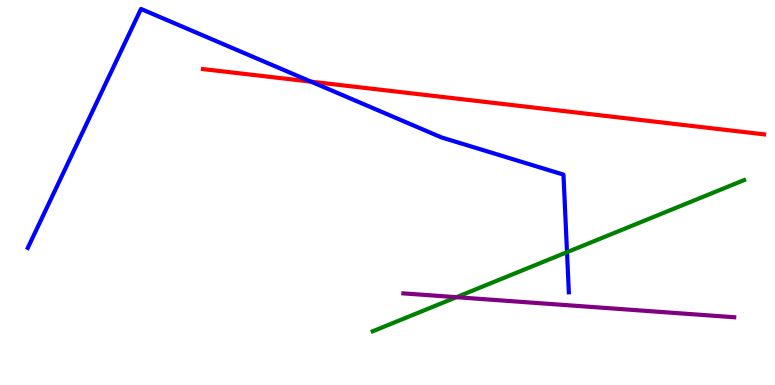[{'lines': ['blue', 'red'], 'intersections': [{'x': 4.01, 'y': 7.88}]}, {'lines': ['green', 'red'], 'intersections': []}, {'lines': ['purple', 'red'], 'intersections': []}, {'lines': ['blue', 'green'], 'intersections': [{'x': 7.32, 'y': 3.45}]}, {'lines': ['blue', 'purple'], 'intersections': []}, {'lines': ['green', 'purple'], 'intersections': [{'x': 5.89, 'y': 2.28}]}]